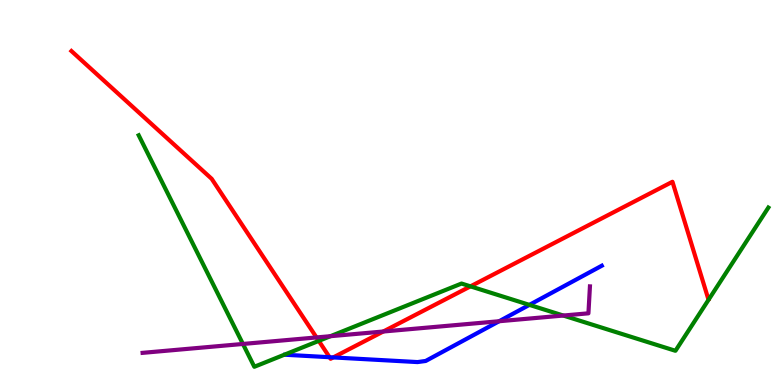[{'lines': ['blue', 'red'], 'intersections': [{'x': 4.25, 'y': 0.722}, {'x': 4.3, 'y': 0.716}]}, {'lines': ['green', 'red'], 'intersections': [{'x': 4.11, 'y': 1.15}, {'x': 6.07, 'y': 2.56}]}, {'lines': ['purple', 'red'], 'intersections': [{'x': 4.08, 'y': 1.24}, {'x': 4.95, 'y': 1.39}]}, {'lines': ['blue', 'green'], 'intersections': [{'x': 6.83, 'y': 2.08}]}, {'lines': ['blue', 'purple'], 'intersections': [{'x': 6.44, 'y': 1.66}]}, {'lines': ['green', 'purple'], 'intersections': [{'x': 3.13, 'y': 1.07}, {'x': 4.26, 'y': 1.27}, {'x': 7.27, 'y': 1.8}]}]